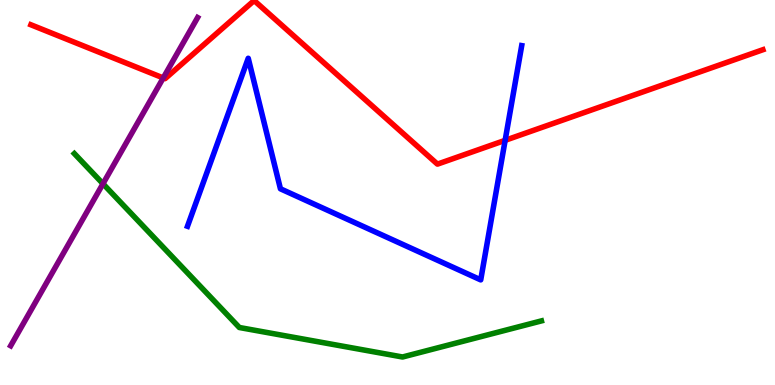[{'lines': ['blue', 'red'], 'intersections': [{'x': 6.52, 'y': 6.36}]}, {'lines': ['green', 'red'], 'intersections': []}, {'lines': ['purple', 'red'], 'intersections': [{'x': 2.11, 'y': 7.98}]}, {'lines': ['blue', 'green'], 'intersections': []}, {'lines': ['blue', 'purple'], 'intersections': []}, {'lines': ['green', 'purple'], 'intersections': [{'x': 1.33, 'y': 5.23}]}]